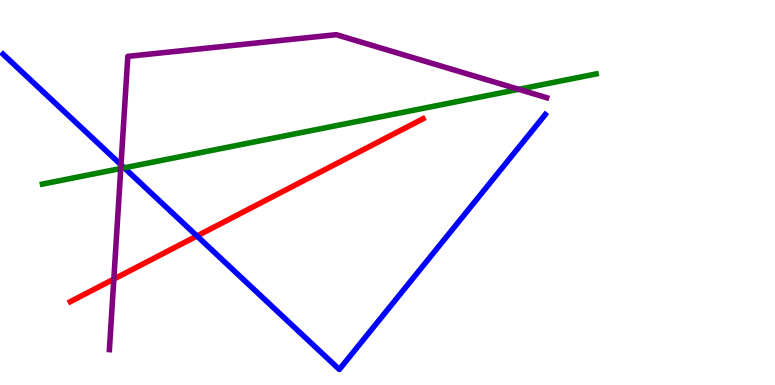[{'lines': ['blue', 'red'], 'intersections': [{'x': 2.54, 'y': 3.87}]}, {'lines': ['green', 'red'], 'intersections': []}, {'lines': ['purple', 'red'], 'intersections': [{'x': 1.47, 'y': 2.75}]}, {'lines': ['blue', 'green'], 'intersections': [{'x': 1.6, 'y': 5.64}]}, {'lines': ['blue', 'purple'], 'intersections': [{'x': 1.56, 'y': 5.72}]}, {'lines': ['green', 'purple'], 'intersections': [{'x': 1.56, 'y': 5.62}, {'x': 6.69, 'y': 7.68}]}]